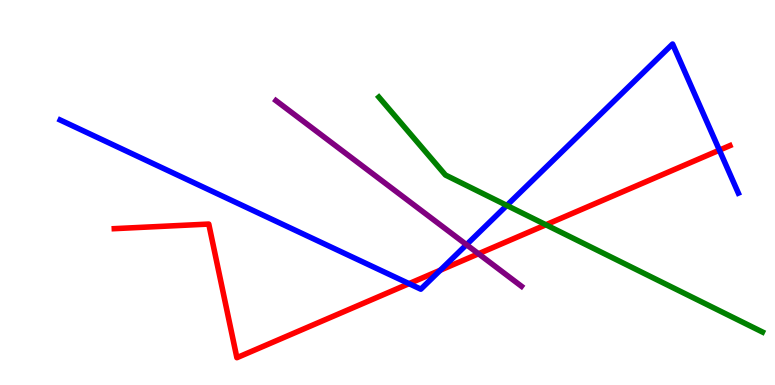[{'lines': ['blue', 'red'], 'intersections': [{'x': 5.28, 'y': 2.63}, {'x': 5.68, 'y': 2.98}, {'x': 9.28, 'y': 6.1}]}, {'lines': ['green', 'red'], 'intersections': [{'x': 7.04, 'y': 4.16}]}, {'lines': ['purple', 'red'], 'intersections': [{'x': 6.17, 'y': 3.41}]}, {'lines': ['blue', 'green'], 'intersections': [{'x': 6.54, 'y': 4.66}]}, {'lines': ['blue', 'purple'], 'intersections': [{'x': 6.02, 'y': 3.64}]}, {'lines': ['green', 'purple'], 'intersections': []}]